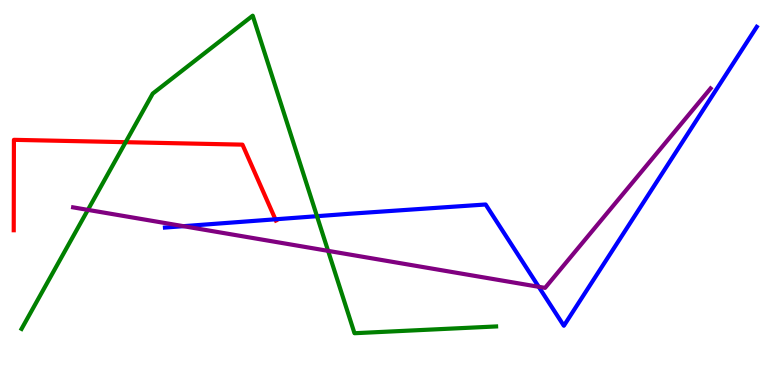[{'lines': ['blue', 'red'], 'intersections': [{'x': 3.55, 'y': 4.3}]}, {'lines': ['green', 'red'], 'intersections': [{'x': 1.62, 'y': 6.31}]}, {'lines': ['purple', 'red'], 'intersections': []}, {'lines': ['blue', 'green'], 'intersections': [{'x': 4.09, 'y': 4.38}]}, {'lines': ['blue', 'purple'], 'intersections': [{'x': 2.37, 'y': 4.13}, {'x': 6.95, 'y': 2.55}]}, {'lines': ['green', 'purple'], 'intersections': [{'x': 1.13, 'y': 4.55}, {'x': 4.23, 'y': 3.48}]}]